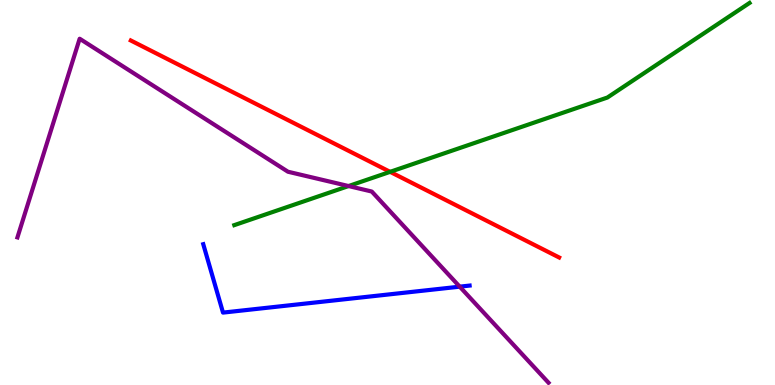[{'lines': ['blue', 'red'], 'intersections': []}, {'lines': ['green', 'red'], 'intersections': [{'x': 5.03, 'y': 5.54}]}, {'lines': ['purple', 'red'], 'intersections': []}, {'lines': ['blue', 'green'], 'intersections': []}, {'lines': ['blue', 'purple'], 'intersections': [{'x': 5.93, 'y': 2.55}]}, {'lines': ['green', 'purple'], 'intersections': [{'x': 4.5, 'y': 5.17}]}]